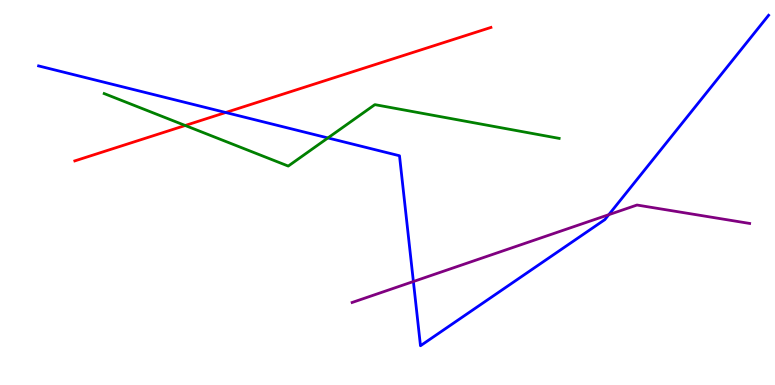[{'lines': ['blue', 'red'], 'intersections': [{'x': 2.91, 'y': 7.08}]}, {'lines': ['green', 'red'], 'intersections': [{'x': 2.39, 'y': 6.74}]}, {'lines': ['purple', 'red'], 'intersections': []}, {'lines': ['blue', 'green'], 'intersections': [{'x': 4.23, 'y': 6.42}]}, {'lines': ['blue', 'purple'], 'intersections': [{'x': 5.33, 'y': 2.69}, {'x': 7.86, 'y': 4.42}]}, {'lines': ['green', 'purple'], 'intersections': []}]